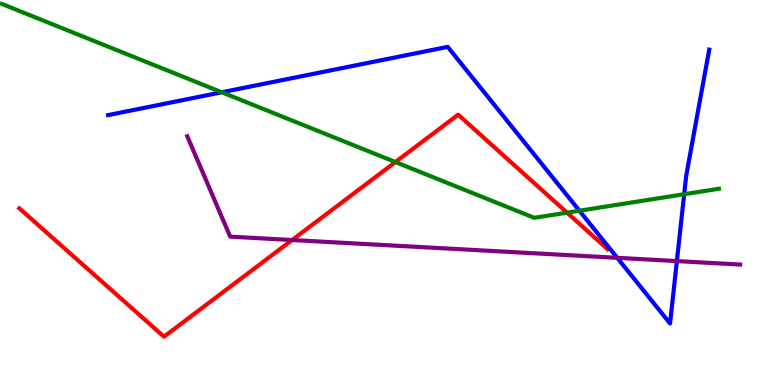[{'lines': ['blue', 'red'], 'intersections': []}, {'lines': ['green', 'red'], 'intersections': [{'x': 5.1, 'y': 5.79}, {'x': 7.32, 'y': 4.48}]}, {'lines': ['purple', 'red'], 'intersections': [{'x': 3.77, 'y': 3.77}]}, {'lines': ['blue', 'green'], 'intersections': [{'x': 2.86, 'y': 7.6}, {'x': 7.48, 'y': 4.53}, {'x': 8.83, 'y': 4.96}]}, {'lines': ['blue', 'purple'], 'intersections': [{'x': 7.96, 'y': 3.3}, {'x': 8.73, 'y': 3.22}]}, {'lines': ['green', 'purple'], 'intersections': []}]